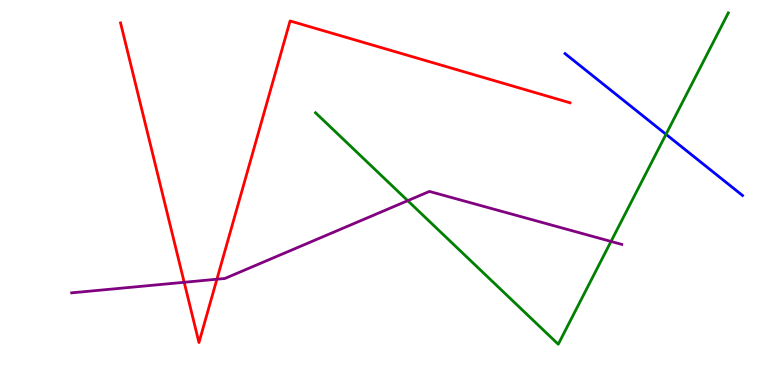[{'lines': ['blue', 'red'], 'intersections': []}, {'lines': ['green', 'red'], 'intersections': []}, {'lines': ['purple', 'red'], 'intersections': [{'x': 2.38, 'y': 2.67}, {'x': 2.8, 'y': 2.75}]}, {'lines': ['blue', 'green'], 'intersections': [{'x': 8.59, 'y': 6.51}]}, {'lines': ['blue', 'purple'], 'intersections': []}, {'lines': ['green', 'purple'], 'intersections': [{'x': 5.26, 'y': 4.79}, {'x': 7.88, 'y': 3.73}]}]